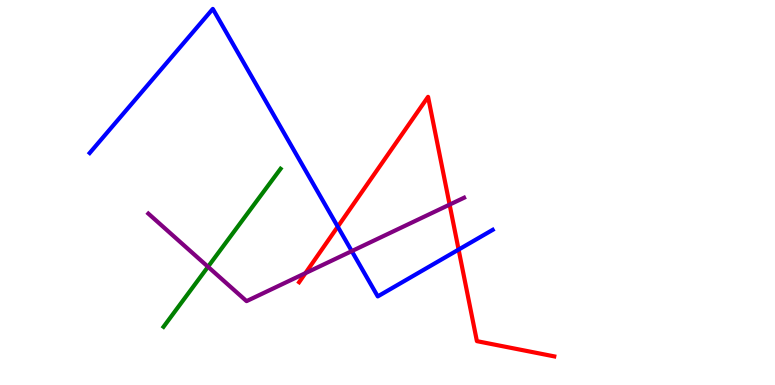[{'lines': ['blue', 'red'], 'intersections': [{'x': 4.36, 'y': 4.11}, {'x': 5.92, 'y': 3.52}]}, {'lines': ['green', 'red'], 'intersections': []}, {'lines': ['purple', 'red'], 'intersections': [{'x': 3.94, 'y': 2.91}, {'x': 5.8, 'y': 4.69}]}, {'lines': ['blue', 'green'], 'intersections': []}, {'lines': ['blue', 'purple'], 'intersections': [{'x': 4.54, 'y': 3.48}]}, {'lines': ['green', 'purple'], 'intersections': [{'x': 2.68, 'y': 3.07}]}]